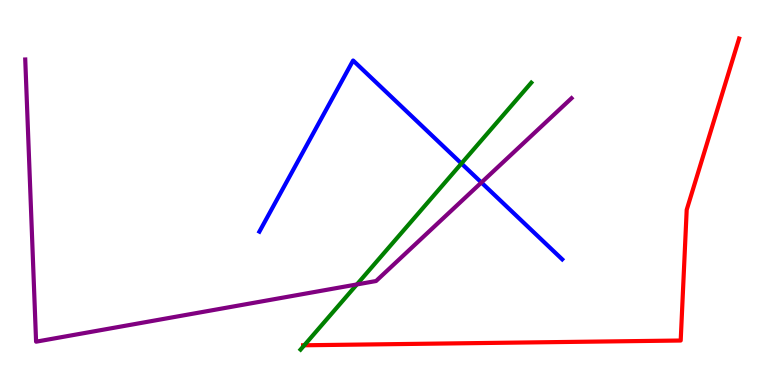[{'lines': ['blue', 'red'], 'intersections': []}, {'lines': ['green', 'red'], 'intersections': [{'x': 3.93, 'y': 1.03}]}, {'lines': ['purple', 'red'], 'intersections': []}, {'lines': ['blue', 'green'], 'intersections': [{'x': 5.95, 'y': 5.75}]}, {'lines': ['blue', 'purple'], 'intersections': [{'x': 6.21, 'y': 5.26}]}, {'lines': ['green', 'purple'], 'intersections': [{'x': 4.6, 'y': 2.61}]}]